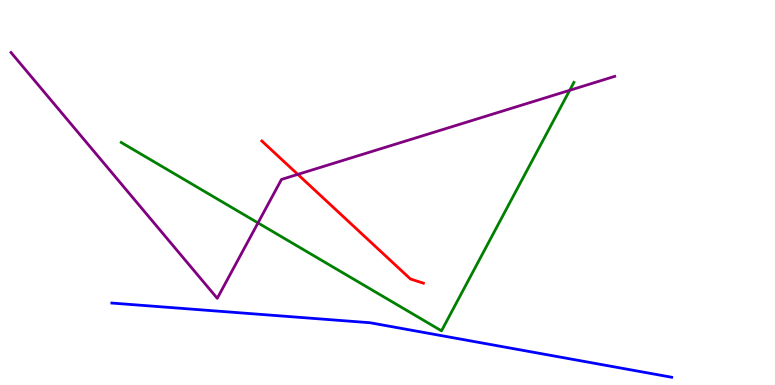[{'lines': ['blue', 'red'], 'intersections': []}, {'lines': ['green', 'red'], 'intersections': []}, {'lines': ['purple', 'red'], 'intersections': [{'x': 3.84, 'y': 5.47}]}, {'lines': ['blue', 'green'], 'intersections': []}, {'lines': ['blue', 'purple'], 'intersections': []}, {'lines': ['green', 'purple'], 'intersections': [{'x': 3.33, 'y': 4.21}, {'x': 7.35, 'y': 7.65}]}]